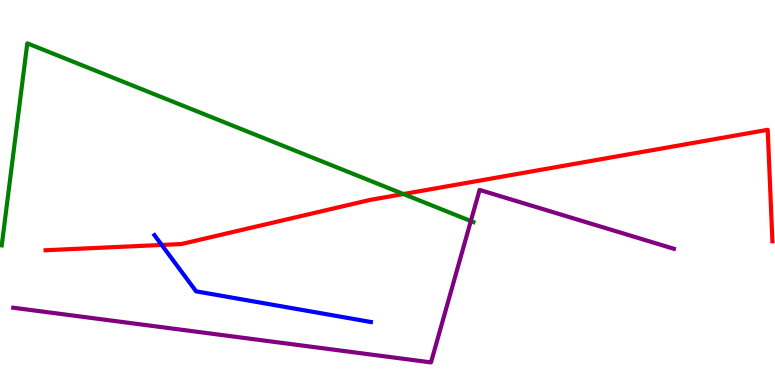[{'lines': ['blue', 'red'], 'intersections': [{'x': 2.09, 'y': 3.64}]}, {'lines': ['green', 'red'], 'intersections': [{'x': 5.21, 'y': 4.96}]}, {'lines': ['purple', 'red'], 'intersections': []}, {'lines': ['blue', 'green'], 'intersections': []}, {'lines': ['blue', 'purple'], 'intersections': []}, {'lines': ['green', 'purple'], 'intersections': [{'x': 6.08, 'y': 4.26}]}]